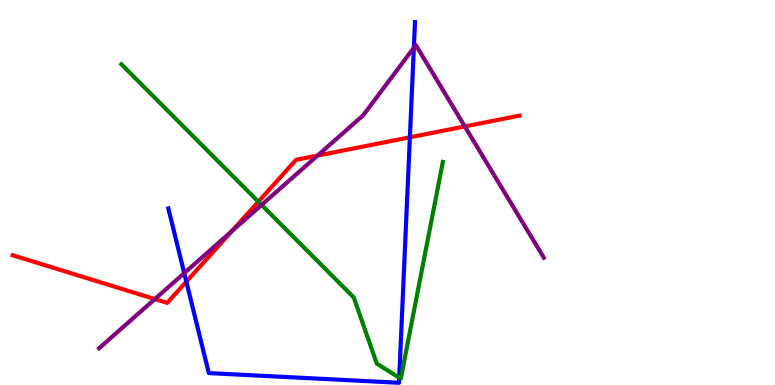[{'lines': ['blue', 'red'], 'intersections': [{'x': 2.4, 'y': 2.68}, {'x': 5.29, 'y': 6.43}]}, {'lines': ['green', 'red'], 'intersections': [{'x': 3.33, 'y': 4.76}]}, {'lines': ['purple', 'red'], 'intersections': [{'x': 2.0, 'y': 2.23}, {'x': 2.99, 'y': 3.99}, {'x': 4.1, 'y': 5.96}, {'x': 6.0, 'y': 6.72}]}, {'lines': ['blue', 'green'], 'intersections': [{'x': 5.15, 'y': 0.19}]}, {'lines': ['blue', 'purple'], 'intersections': [{'x': 2.38, 'y': 2.91}, {'x': 5.34, 'y': 8.76}]}, {'lines': ['green', 'purple'], 'intersections': [{'x': 3.38, 'y': 4.68}]}]